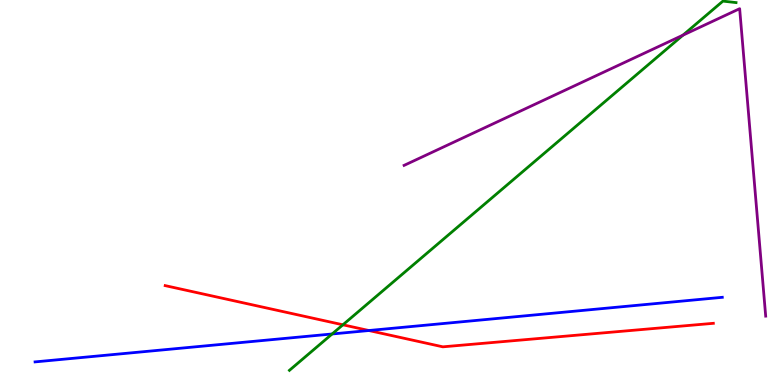[{'lines': ['blue', 'red'], 'intersections': [{'x': 4.76, 'y': 1.42}]}, {'lines': ['green', 'red'], 'intersections': [{'x': 4.42, 'y': 1.56}]}, {'lines': ['purple', 'red'], 'intersections': []}, {'lines': ['blue', 'green'], 'intersections': [{'x': 4.29, 'y': 1.33}]}, {'lines': ['blue', 'purple'], 'intersections': []}, {'lines': ['green', 'purple'], 'intersections': [{'x': 8.81, 'y': 9.09}]}]